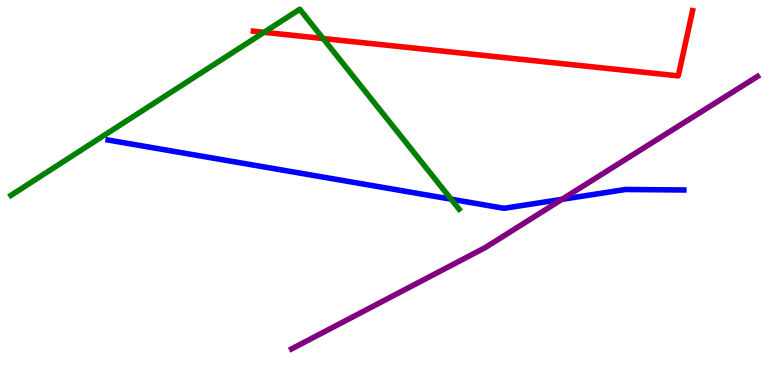[{'lines': ['blue', 'red'], 'intersections': []}, {'lines': ['green', 'red'], 'intersections': [{'x': 3.41, 'y': 9.16}, {'x': 4.17, 'y': 9.0}]}, {'lines': ['purple', 'red'], 'intersections': []}, {'lines': ['blue', 'green'], 'intersections': [{'x': 5.82, 'y': 4.83}]}, {'lines': ['blue', 'purple'], 'intersections': [{'x': 7.25, 'y': 4.82}]}, {'lines': ['green', 'purple'], 'intersections': []}]